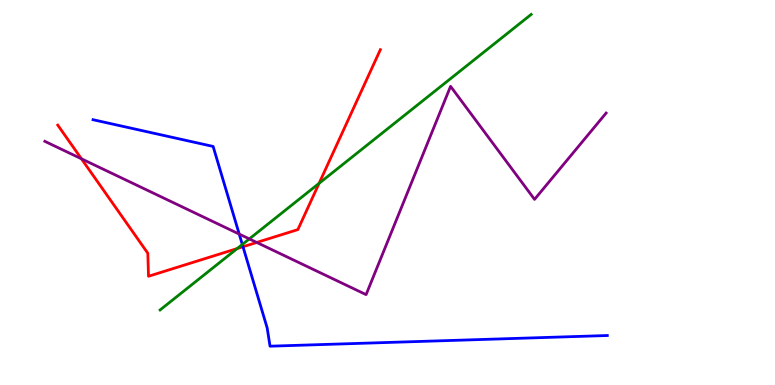[{'lines': ['blue', 'red'], 'intersections': [{'x': 3.14, 'y': 3.59}]}, {'lines': ['green', 'red'], 'intersections': [{'x': 3.06, 'y': 3.54}, {'x': 4.12, 'y': 5.24}]}, {'lines': ['purple', 'red'], 'intersections': [{'x': 1.05, 'y': 5.88}, {'x': 3.31, 'y': 3.7}]}, {'lines': ['blue', 'green'], 'intersections': [{'x': 3.13, 'y': 3.65}]}, {'lines': ['blue', 'purple'], 'intersections': [{'x': 3.09, 'y': 3.92}]}, {'lines': ['green', 'purple'], 'intersections': [{'x': 3.22, 'y': 3.79}]}]